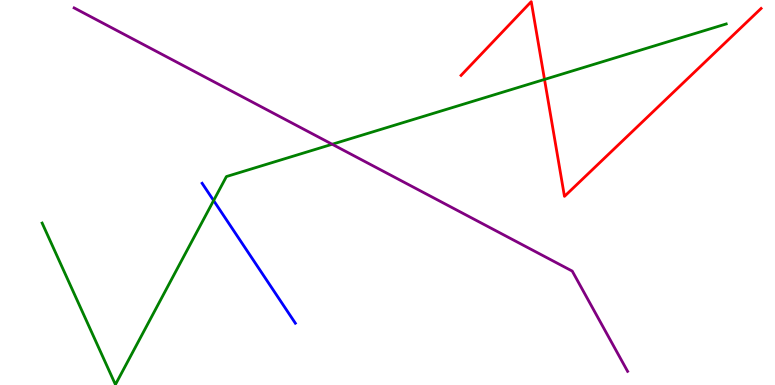[{'lines': ['blue', 'red'], 'intersections': []}, {'lines': ['green', 'red'], 'intersections': [{'x': 7.03, 'y': 7.94}]}, {'lines': ['purple', 'red'], 'intersections': []}, {'lines': ['blue', 'green'], 'intersections': [{'x': 2.76, 'y': 4.79}]}, {'lines': ['blue', 'purple'], 'intersections': []}, {'lines': ['green', 'purple'], 'intersections': [{'x': 4.29, 'y': 6.25}]}]